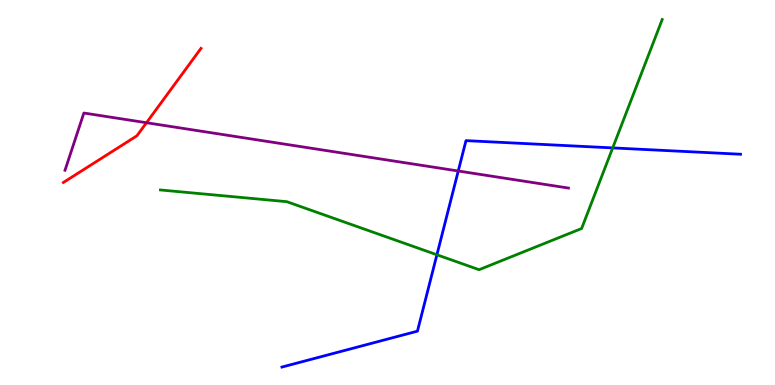[{'lines': ['blue', 'red'], 'intersections': []}, {'lines': ['green', 'red'], 'intersections': []}, {'lines': ['purple', 'red'], 'intersections': [{'x': 1.89, 'y': 6.81}]}, {'lines': ['blue', 'green'], 'intersections': [{'x': 5.64, 'y': 3.38}, {'x': 7.91, 'y': 6.16}]}, {'lines': ['blue', 'purple'], 'intersections': [{'x': 5.91, 'y': 5.56}]}, {'lines': ['green', 'purple'], 'intersections': []}]